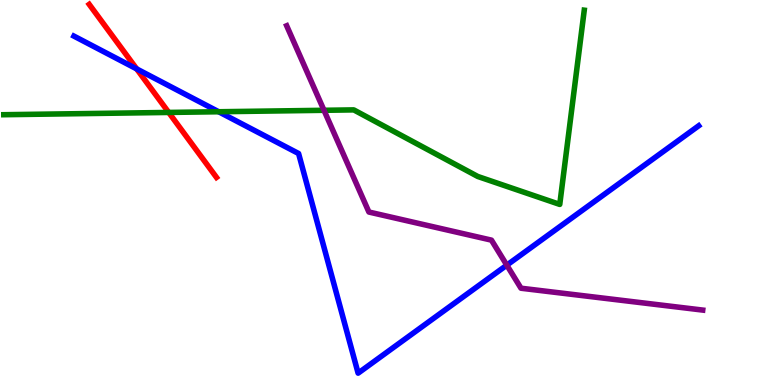[{'lines': ['blue', 'red'], 'intersections': [{'x': 1.76, 'y': 8.21}]}, {'lines': ['green', 'red'], 'intersections': [{'x': 2.18, 'y': 7.08}]}, {'lines': ['purple', 'red'], 'intersections': []}, {'lines': ['blue', 'green'], 'intersections': [{'x': 2.82, 'y': 7.1}]}, {'lines': ['blue', 'purple'], 'intersections': [{'x': 6.54, 'y': 3.11}]}, {'lines': ['green', 'purple'], 'intersections': [{'x': 4.18, 'y': 7.14}]}]